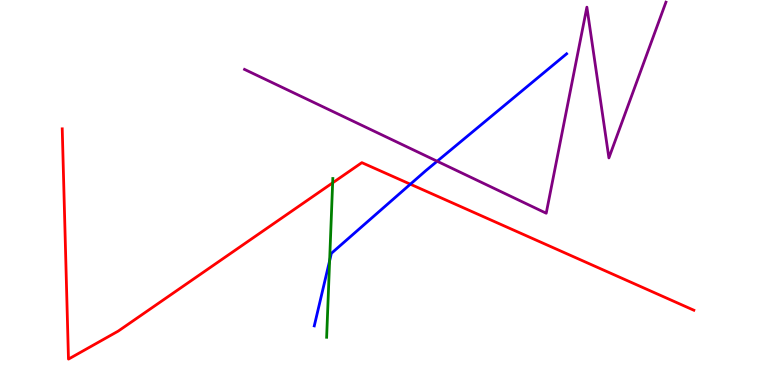[{'lines': ['blue', 'red'], 'intersections': [{'x': 5.29, 'y': 5.22}]}, {'lines': ['green', 'red'], 'intersections': [{'x': 4.29, 'y': 5.25}]}, {'lines': ['purple', 'red'], 'intersections': []}, {'lines': ['blue', 'green'], 'intersections': [{'x': 4.25, 'y': 3.23}]}, {'lines': ['blue', 'purple'], 'intersections': [{'x': 5.64, 'y': 5.81}]}, {'lines': ['green', 'purple'], 'intersections': []}]